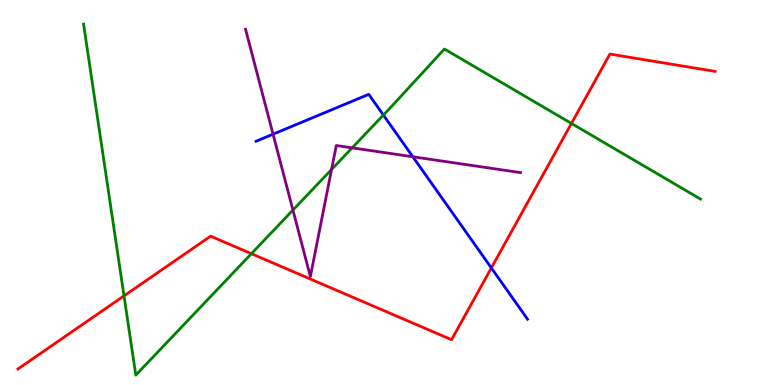[{'lines': ['blue', 'red'], 'intersections': [{'x': 6.34, 'y': 3.04}]}, {'lines': ['green', 'red'], 'intersections': [{'x': 1.6, 'y': 2.31}, {'x': 3.24, 'y': 3.41}, {'x': 7.37, 'y': 6.79}]}, {'lines': ['purple', 'red'], 'intersections': []}, {'lines': ['blue', 'green'], 'intersections': [{'x': 4.95, 'y': 7.01}]}, {'lines': ['blue', 'purple'], 'intersections': [{'x': 3.52, 'y': 6.51}, {'x': 5.33, 'y': 5.93}]}, {'lines': ['green', 'purple'], 'intersections': [{'x': 3.78, 'y': 4.54}, {'x': 4.28, 'y': 5.6}, {'x': 4.54, 'y': 6.16}]}]